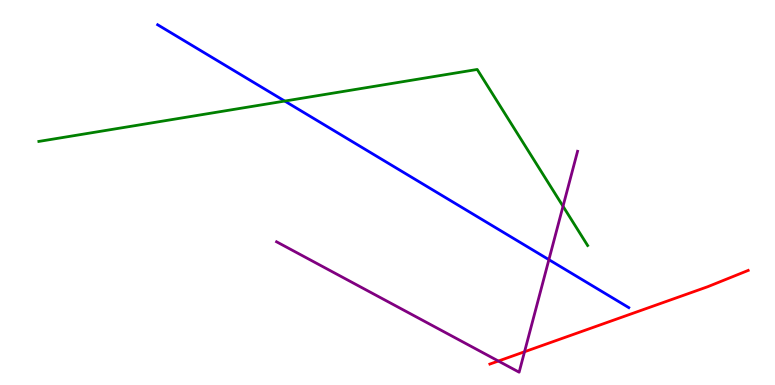[{'lines': ['blue', 'red'], 'intersections': []}, {'lines': ['green', 'red'], 'intersections': []}, {'lines': ['purple', 'red'], 'intersections': [{'x': 6.43, 'y': 0.622}, {'x': 6.77, 'y': 0.863}]}, {'lines': ['blue', 'green'], 'intersections': [{'x': 3.67, 'y': 7.38}]}, {'lines': ['blue', 'purple'], 'intersections': [{'x': 7.08, 'y': 3.26}]}, {'lines': ['green', 'purple'], 'intersections': [{'x': 7.26, 'y': 4.64}]}]